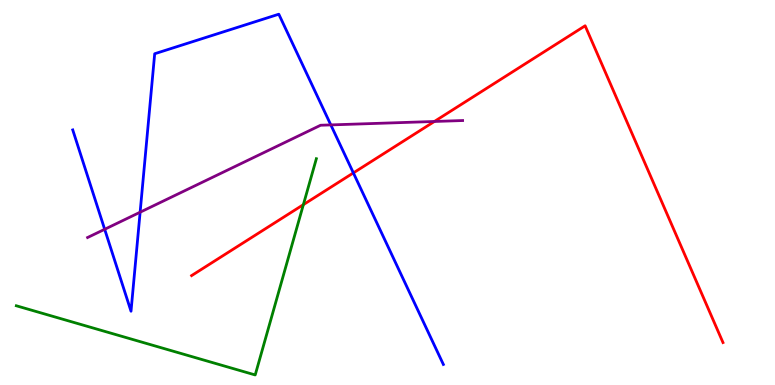[{'lines': ['blue', 'red'], 'intersections': [{'x': 4.56, 'y': 5.51}]}, {'lines': ['green', 'red'], 'intersections': [{'x': 3.91, 'y': 4.68}]}, {'lines': ['purple', 'red'], 'intersections': [{'x': 5.61, 'y': 6.84}]}, {'lines': ['blue', 'green'], 'intersections': []}, {'lines': ['blue', 'purple'], 'intersections': [{'x': 1.35, 'y': 4.04}, {'x': 1.81, 'y': 4.49}, {'x': 4.27, 'y': 6.76}]}, {'lines': ['green', 'purple'], 'intersections': []}]